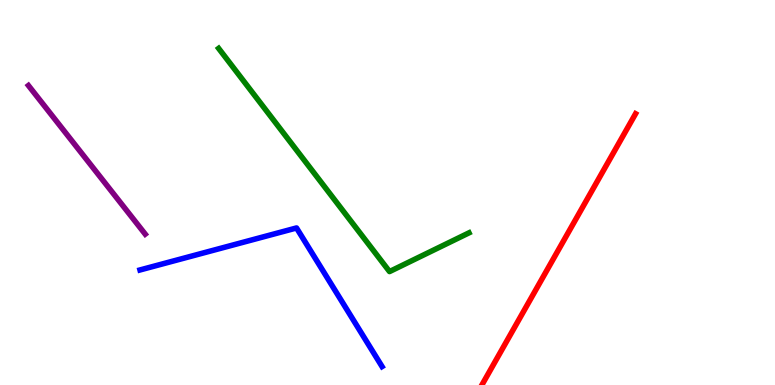[{'lines': ['blue', 'red'], 'intersections': []}, {'lines': ['green', 'red'], 'intersections': []}, {'lines': ['purple', 'red'], 'intersections': []}, {'lines': ['blue', 'green'], 'intersections': []}, {'lines': ['blue', 'purple'], 'intersections': []}, {'lines': ['green', 'purple'], 'intersections': []}]